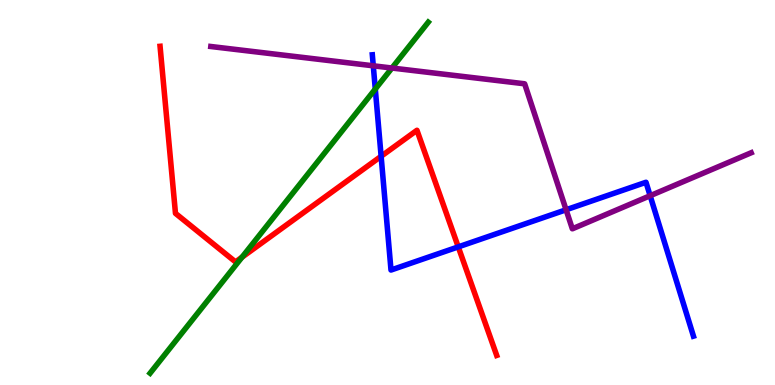[{'lines': ['blue', 'red'], 'intersections': [{'x': 4.92, 'y': 5.94}, {'x': 5.91, 'y': 3.59}]}, {'lines': ['green', 'red'], 'intersections': [{'x': 3.12, 'y': 3.32}]}, {'lines': ['purple', 'red'], 'intersections': []}, {'lines': ['blue', 'green'], 'intersections': [{'x': 4.84, 'y': 7.69}]}, {'lines': ['blue', 'purple'], 'intersections': [{'x': 4.82, 'y': 8.29}, {'x': 7.3, 'y': 4.55}, {'x': 8.39, 'y': 4.92}]}, {'lines': ['green', 'purple'], 'intersections': [{'x': 5.06, 'y': 8.23}]}]